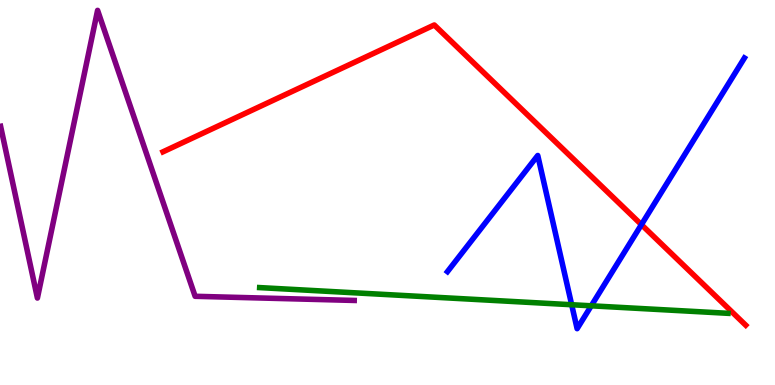[{'lines': ['blue', 'red'], 'intersections': [{'x': 8.28, 'y': 4.17}]}, {'lines': ['green', 'red'], 'intersections': []}, {'lines': ['purple', 'red'], 'intersections': []}, {'lines': ['blue', 'green'], 'intersections': [{'x': 7.38, 'y': 2.08}, {'x': 7.63, 'y': 2.06}]}, {'lines': ['blue', 'purple'], 'intersections': []}, {'lines': ['green', 'purple'], 'intersections': []}]